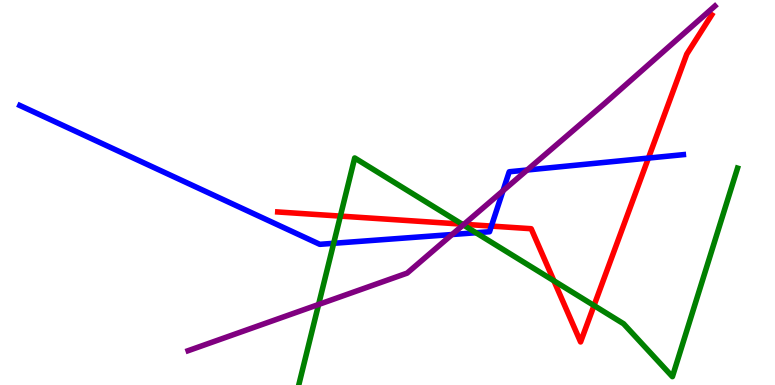[{'lines': ['blue', 'red'], 'intersections': [{'x': 6.34, 'y': 4.13}, {'x': 8.37, 'y': 5.89}]}, {'lines': ['green', 'red'], 'intersections': [{'x': 4.39, 'y': 4.39}, {'x': 5.96, 'y': 4.18}, {'x': 7.15, 'y': 2.71}, {'x': 7.66, 'y': 2.06}]}, {'lines': ['purple', 'red'], 'intersections': [{'x': 5.99, 'y': 4.17}]}, {'lines': ['blue', 'green'], 'intersections': [{'x': 4.31, 'y': 3.68}, {'x': 6.14, 'y': 3.95}]}, {'lines': ['blue', 'purple'], 'intersections': [{'x': 5.83, 'y': 3.91}, {'x': 6.49, 'y': 5.04}, {'x': 6.8, 'y': 5.58}]}, {'lines': ['green', 'purple'], 'intersections': [{'x': 4.11, 'y': 2.09}, {'x': 5.98, 'y': 4.16}]}]